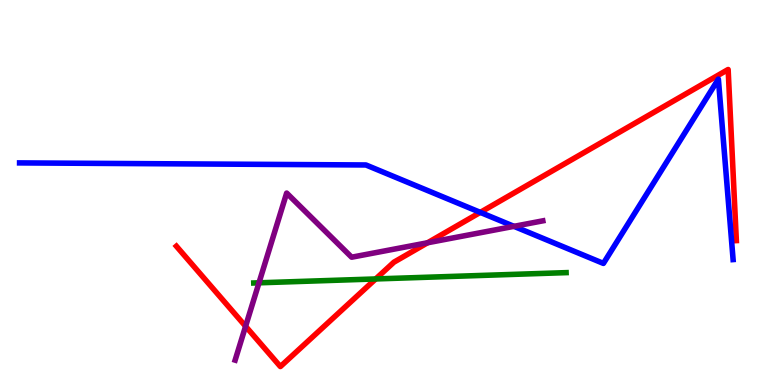[{'lines': ['blue', 'red'], 'intersections': [{'x': 6.2, 'y': 4.48}]}, {'lines': ['green', 'red'], 'intersections': [{'x': 4.85, 'y': 2.75}]}, {'lines': ['purple', 'red'], 'intersections': [{'x': 3.17, 'y': 1.53}, {'x': 5.52, 'y': 3.69}]}, {'lines': ['blue', 'green'], 'intersections': []}, {'lines': ['blue', 'purple'], 'intersections': [{'x': 6.63, 'y': 4.12}]}, {'lines': ['green', 'purple'], 'intersections': [{'x': 3.34, 'y': 2.65}]}]